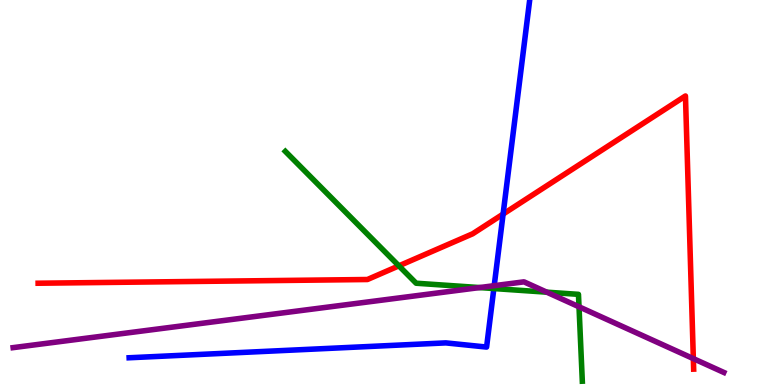[{'lines': ['blue', 'red'], 'intersections': [{'x': 6.49, 'y': 4.44}]}, {'lines': ['green', 'red'], 'intersections': [{'x': 5.15, 'y': 3.1}]}, {'lines': ['purple', 'red'], 'intersections': [{'x': 8.95, 'y': 0.685}]}, {'lines': ['blue', 'green'], 'intersections': [{'x': 6.37, 'y': 2.51}]}, {'lines': ['blue', 'purple'], 'intersections': [{'x': 6.38, 'y': 2.58}]}, {'lines': ['green', 'purple'], 'intersections': [{'x': 6.19, 'y': 2.53}, {'x': 7.06, 'y': 2.41}, {'x': 7.47, 'y': 2.03}]}]